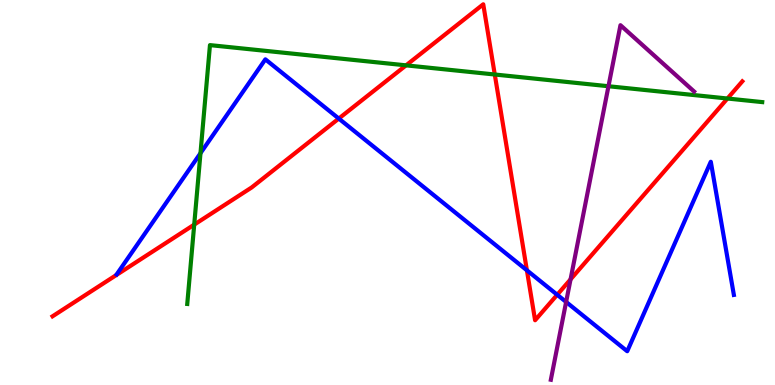[{'lines': ['blue', 'red'], 'intersections': [{'x': 4.37, 'y': 6.92}, {'x': 6.8, 'y': 2.98}, {'x': 7.19, 'y': 2.34}]}, {'lines': ['green', 'red'], 'intersections': [{'x': 2.51, 'y': 4.17}, {'x': 5.24, 'y': 8.3}, {'x': 6.38, 'y': 8.06}, {'x': 9.39, 'y': 7.44}]}, {'lines': ['purple', 'red'], 'intersections': [{'x': 7.36, 'y': 2.74}]}, {'lines': ['blue', 'green'], 'intersections': [{'x': 2.59, 'y': 6.02}]}, {'lines': ['blue', 'purple'], 'intersections': [{'x': 7.3, 'y': 2.16}]}, {'lines': ['green', 'purple'], 'intersections': [{'x': 7.85, 'y': 7.76}]}]